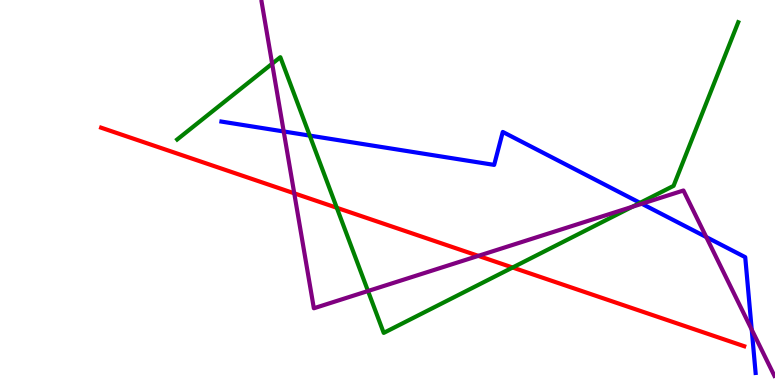[{'lines': ['blue', 'red'], 'intersections': []}, {'lines': ['green', 'red'], 'intersections': [{'x': 4.35, 'y': 4.6}, {'x': 6.61, 'y': 3.05}]}, {'lines': ['purple', 'red'], 'intersections': [{'x': 3.8, 'y': 4.98}, {'x': 6.17, 'y': 3.35}]}, {'lines': ['blue', 'green'], 'intersections': [{'x': 4.0, 'y': 6.48}, {'x': 8.26, 'y': 4.73}]}, {'lines': ['blue', 'purple'], 'intersections': [{'x': 3.66, 'y': 6.59}, {'x': 8.28, 'y': 4.71}, {'x': 9.11, 'y': 3.84}, {'x': 9.7, 'y': 1.44}]}, {'lines': ['green', 'purple'], 'intersections': [{'x': 3.51, 'y': 8.35}, {'x': 4.75, 'y': 2.44}, {'x': 8.16, 'y': 4.63}]}]